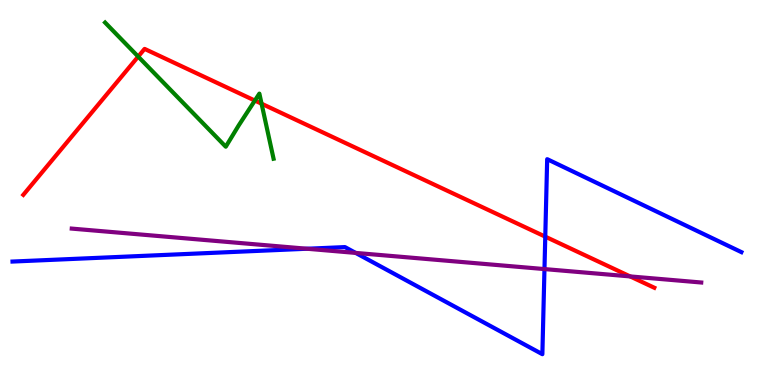[{'lines': ['blue', 'red'], 'intersections': [{'x': 7.04, 'y': 3.85}]}, {'lines': ['green', 'red'], 'intersections': [{'x': 1.78, 'y': 8.53}, {'x': 3.29, 'y': 7.39}, {'x': 3.38, 'y': 7.31}]}, {'lines': ['purple', 'red'], 'intersections': [{'x': 8.13, 'y': 2.82}]}, {'lines': ['blue', 'green'], 'intersections': []}, {'lines': ['blue', 'purple'], 'intersections': [{'x': 3.96, 'y': 3.54}, {'x': 4.59, 'y': 3.43}, {'x': 7.03, 'y': 3.01}]}, {'lines': ['green', 'purple'], 'intersections': []}]